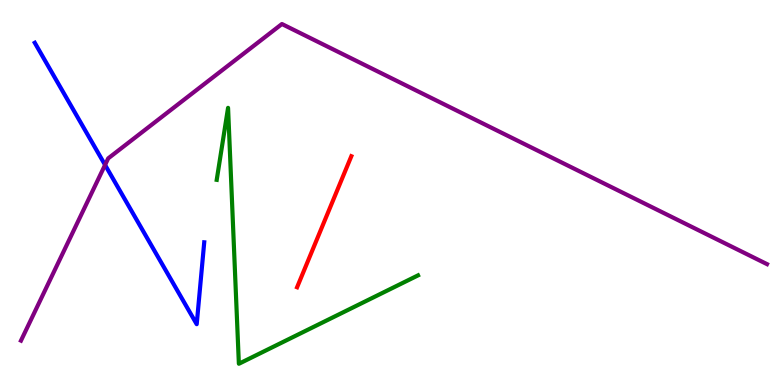[{'lines': ['blue', 'red'], 'intersections': []}, {'lines': ['green', 'red'], 'intersections': []}, {'lines': ['purple', 'red'], 'intersections': []}, {'lines': ['blue', 'green'], 'intersections': []}, {'lines': ['blue', 'purple'], 'intersections': [{'x': 1.36, 'y': 5.72}]}, {'lines': ['green', 'purple'], 'intersections': []}]